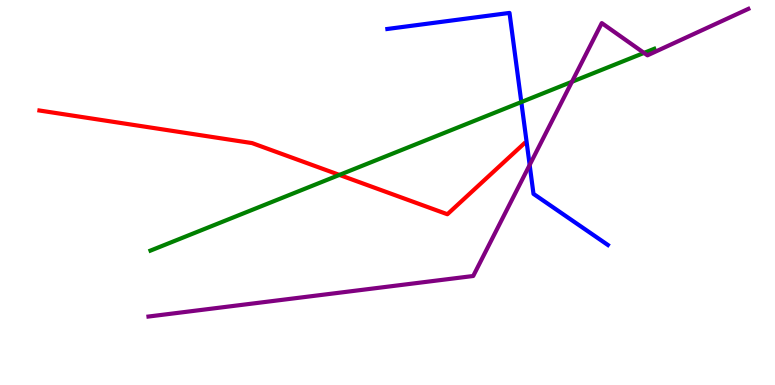[{'lines': ['blue', 'red'], 'intersections': []}, {'lines': ['green', 'red'], 'intersections': [{'x': 4.38, 'y': 5.46}]}, {'lines': ['purple', 'red'], 'intersections': []}, {'lines': ['blue', 'green'], 'intersections': [{'x': 6.73, 'y': 7.35}]}, {'lines': ['blue', 'purple'], 'intersections': [{'x': 6.83, 'y': 5.72}]}, {'lines': ['green', 'purple'], 'intersections': [{'x': 7.38, 'y': 7.88}, {'x': 8.31, 'y': 8.63}]}]